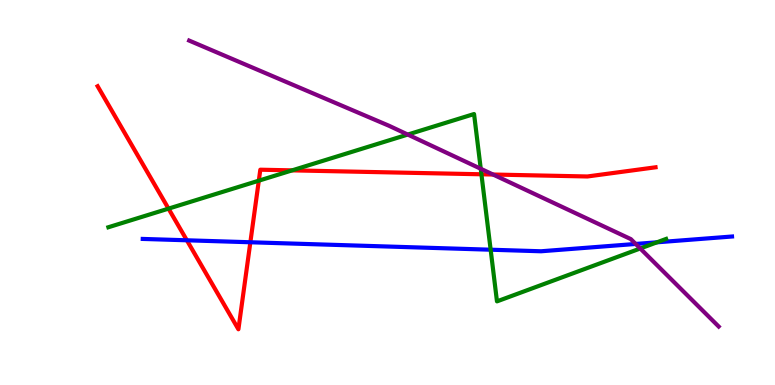[{'lines': ['blue', 'red'], 'intersections': [{'x': 2.41, 'y': 3.76}, {'x': 3.23, 'y': 3.71}]}, {'lines': ['green', 'red'], 'intersections': [{'x': 2.17, 'y': 4.58}, {'x': 3.34, 'y': 5.31}, {'x': 3.77, 'y': 5.57}, {'x': 6.21, 'y': 5.47}]}, {'lines': ['purple', 'red'], 'intersections': [{'x': 6.36, 'y': 5.47}]}, {'lines': ['blue', 'green'], 'intersections': [{'x': 6.33, 'y': 3.51}, {'x': 8.48, 'y': 3.71}]}, {'lines': ['blue', 'purple'], 'intersections': [{'x': 8.2, 'y': 3.66}]}, {'lines': ['green', 'purple'], 'intersections': [{'x': 5.26, 'y': 6.5}, {'x': 6.2, 'y': 5.62}, {'x': 8.26, 'y': 3.55}]}]